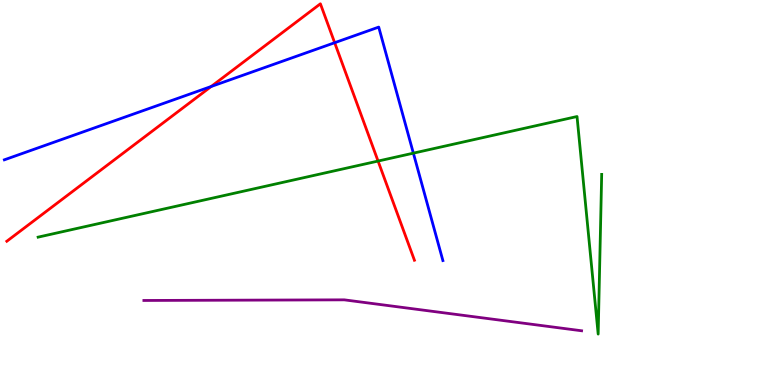[{'lines': ['blue', 'red'], 'intersections': [{'x': 2.73, 'y': 7.75}, {'x': 4.32, 'y': 8.89}]}, {'lines': ['green', 'red'], 'intersections': [{'x': 4.88, 'y': 5.82}]}, {'lines': ['purple', 'red'], 'intersections': []}, {'lines': ['blue', 'green'], 'intersections': [{'x': 5.33, 'y': 6.02}]}, {'lines': ['blue', 'purple'], 'intersections': []}, {'lines': ['green', 'purple'], 'intersections': []}]